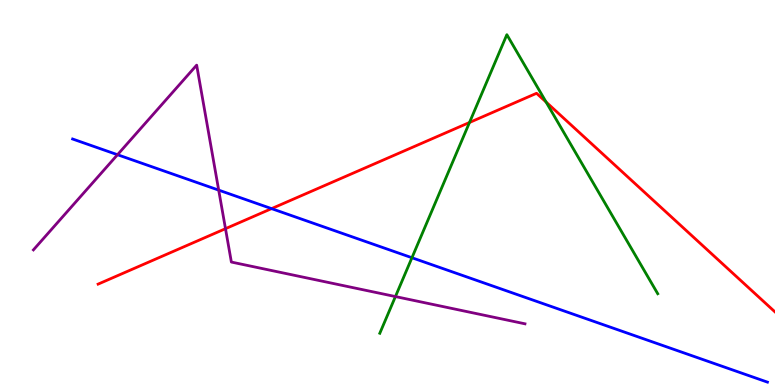[{'lines': ['blue', 'red'], 'intersections': [{'x': 3.5, 'y': 4.58}]}, {'lines': ['green', 'red'], 'intersections': [{'x': 6.06, 'y': 6.82}, {'x': 7.05, 'y': 7.35}]}, {'lines': ['purple', 'red'], 'intersections': [{'x': 2.91, 'y': 4.06}]}, {'lines': ['blue', 'green'], 'intersections': [{'x': 5.32, 'y': 3.31}]}, {'lines': ['blue', 'purple'], 'intersections': [{'x': 1.52, 'y': 5.98}, {'x': 2.82, 'y': 5.06}]}, {'lines': ['green', 'purple'], 'intersections': [{'x': 5.1, 'y': 2.3}]}]